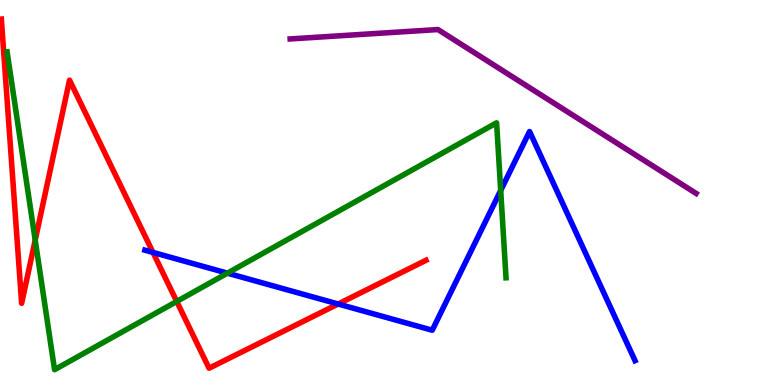[{'lines': ['blue', 'red'], 'intersections': [{'x': 1.97, 'y': 3.44}, {'x': 4.36, 'y': 2.1}]}, {'lines': ['green', 'red'], 'intersections': [{'x': 0.454, 'y': 3.76}, {'x': 2.28, 'y': 2.17}]}, {'lines': ['purple', 'red'], 'intersections': []}, {'lines': ['blue', 'green'], 'intersections': [{'x': 2.93, 'y': 2.91}, {'x': 6.46, 'y': 5.05}]}, {'lines': ['blue', 'purple'], 'intersections': []}, {'lines': ['green', 'purple'], 'intersections': []}]